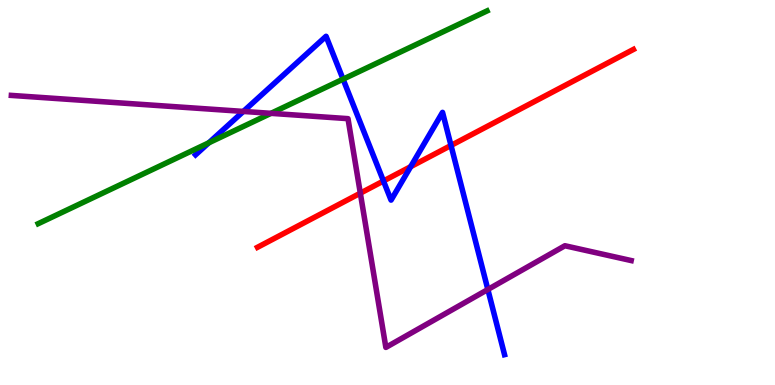[{'lines': ['blue', 'red'], 'intersections': [{'x': 4.95, 'y': 5.3}, {'x': 5.3, 'y': 5.67}, {'x': 5.82, 'y': 6.22}]}, {'lines': ['green', 'red'], 'intersections': []}, {'lines': ['purple', 'red'], 'intersections': [{'x': 4.65, 'y': 4.98}]}, {'lines': ['blue', 'green'], 'intersections': [{'x': 2.69, 'y': 6.29}, {'x': 4.43, 'y': 7.94}]}, {'lines': ['blue', 'purple'], 'intersections': [{'x': 3.14, 'y': 7.11}, {'x': 6.29, 'y': 2.48}]}, {'lines': ['green', 'purple'], 'intersections': [{'x': 3.5, 'y': 7.06}]}]